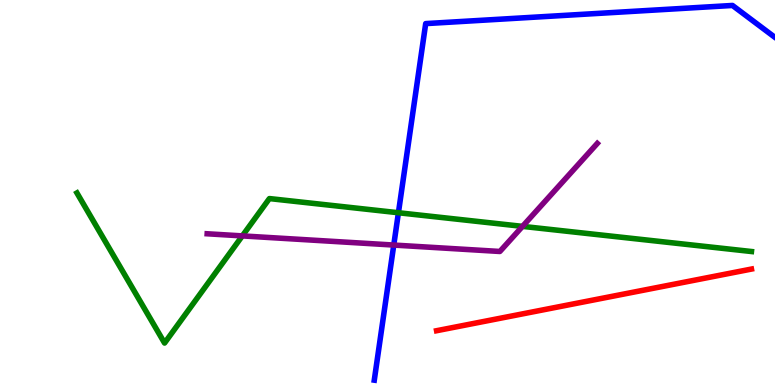[{'lines': ['blue', 'red'], 'intersections': []}, {'lines': ['green', 'red'], 'intersections': []}, {'lines': ['purple', 'red'], 'intersections': []}, {'lines': ['blue', 'green'], 'intersections': [{'x': 5.14, 'y': 4.47}]}, {'lines': ['blue', 'purple'], 'intersections': [{'x': 5.08, 'y': 3.63}]}, {'lines': ['green', 'purple'], 'intersections': [{'x': 3.13, 'y': 3.87}, {'x': 6.74, 'y': 4.12}]}]